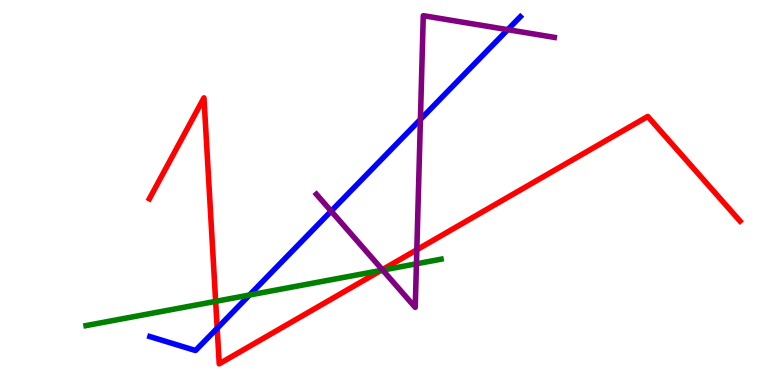[{'lines': ['blue', 'red'], 'intersections': [{'x': 2.8, 'y': 1.47}]}, {'lines': ['green', 'red'], 'intersections': [{'x': 2.78, 'y': 2.17}, {'x': 4.92, 'y': 2.98}]}, {'lines': ['purple', 'red'], 'intersections': [{'x': 4.93, 'y': 3.0}, {'x': 5.38, 'y': 3.51}]}, {'lines': ['blue', 'green'], 'intersections': [{'x': 3.22, 'y': 2.34}]}, {'lines': ['blue', 'purple'], 'intersections': [{'x': 4.27, 'y': 4.52}, {'x': 5.42, 'y': 6.9}, {'x': 6.55, 'y': 9.23}]}, {'lines': ['green', 'purple'], 'intersections': [{'x': 4.94, 'y': 2.98}, {'x': 5.37, 'y': 3.15}]}]